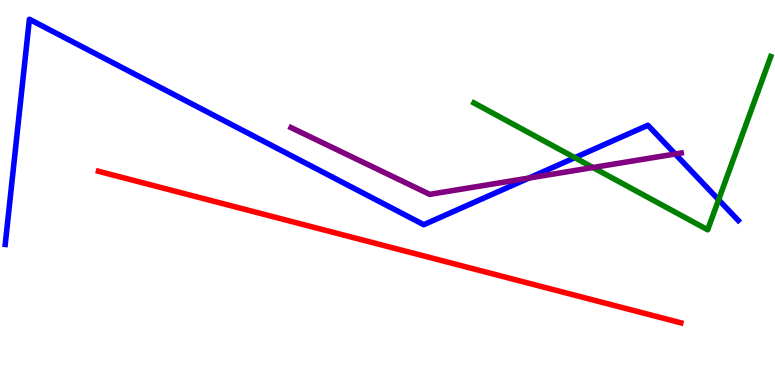[{'lines': ['blue', 'red'], 'intersections': []}, {'lines': ['green', 'red'], 'intersections': []}, {'lines': ['purple', 'red'], 'intersections': []}, {'lines': ['blue', 'green'], 'intersections': [{'x': 7.42, 'y': 5.9}, {'x': 9.27, 'y': 4.81}]}, {'lines': ['blue', 'purple'], 'intersections': [{'x': 6.82, 'y': 5.38}, {'x': 8.71, 'y': 6.0}]}, {'lines': ['green', 'purple'], 'intersections': [{'x': 7.65, 'y': 5.65}]}]